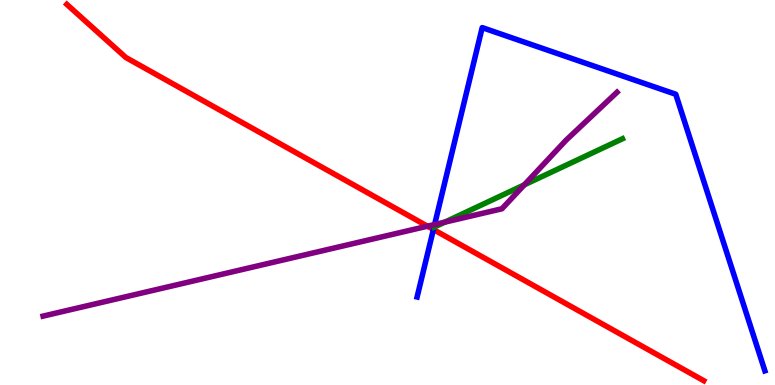[{'lines': ['blue', 'red'], 'intersections': [{'x': 5.59, 'y': 4.04}]}, {'lines': ['green', 'red'], 'intersections': []}, {'lines': ['purple', 'red'], 'intersections': [{'x': 5.52, 'y': 4.12}]}, {'lines': ['blue', 'green'], 'intersections': []}, {'lines': ['blue', 'purple'], 'intersections': [{'x': 5.61, 'y': 4.17}]}, {'lines': ['green', 'purple'], 'intersections': [{'x': 5.74, 'y': 4.23}, {'x': 6.77, 'y': 5.2}]}]